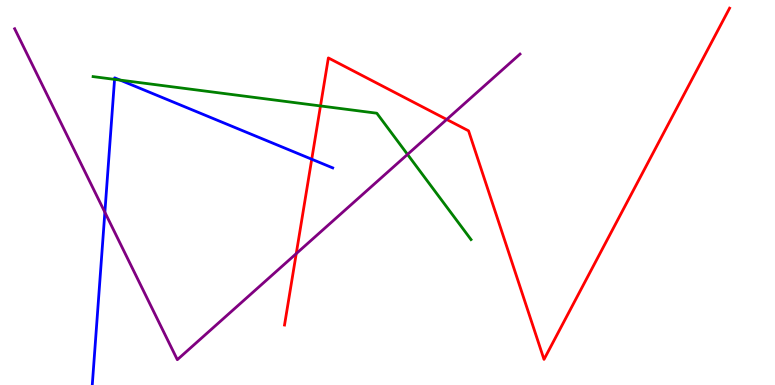[{'lines': ['blue', 'red'], 'intersections': [{'x': 4.02, 'y': 5.86}]}, {'lines': ['green', 'red'], 'intersections': [{'x': 4.14, 'y': 7.25}]}, {'lines': ['purple', 'red'], 'intersections': [{'x': 3.82, 'y': 3.41}, {'x': 5.76, 'y': 6.9}]}, {'lines': ['blue', 'green'], 'intersections': [{'x': 1.48, 'y': 7.94}, {'x': 1.55, 'y': 7.92}]}, {'lines': ['blue', 'purple'], 'intersections': [{'x': 1.35, 'y': 4.49}]}, {'lines': ['green', 'purple'], 'intersections': [{'x': 5.26, 'y': 5.99}]}]